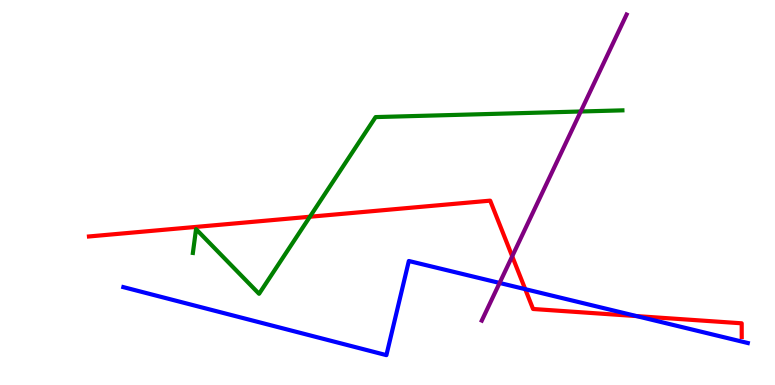[{'lines': ['blue', 'red'], 'intersections': [{'x': 6.78, 'y': 2.49}, {'x': 8.21, 'y': 1.79}]}, {'lines': ['green', 'red'], 'intersections': [{'x': 4.0, 'y': 4.37}]}, {'lines': ['purple', 'red'], 'intersections': [{'x': 6.61, 'y': 3.34}]}, {'lines': ['blue', 'green'], 'intersections': []}, {'lines': ['blue', 'purple'], 'intersections': [{'x': 6.45, 'y': 2.65}]}, {'lines': ['green', 'purple'], 'intersections': [{'x': 7.49, 'y': 7.1}]}]